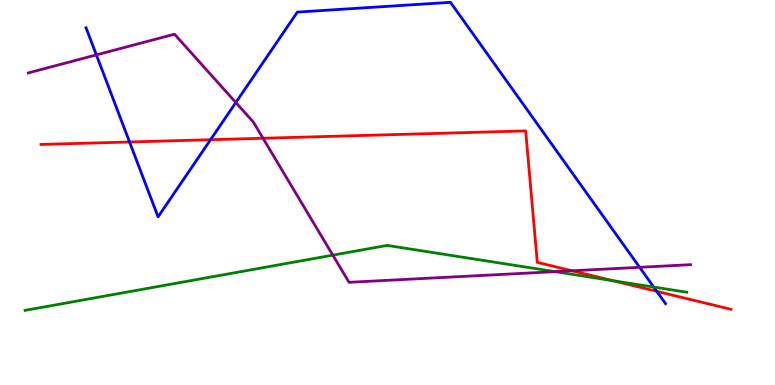[{'lines': ['blue', 'red'], 'intersections': [{'x': 1.67, 'y': 6.31}, {'x': 2.72, 'y': 6.37}, {'x': 8.47, 'y': 2.43}]}, {'lines': ['green', 'red'], 'intersections': [{'x': 7.91, 'y': 2.71}]}, {'lines': ['purple', 'red'], 'intersections': [{'x': 3.39, 'y': 6.41}, {'x': 7.38, 'y': 2.97}]}, {'lines': ['blue', 'green'], 'intersections': [{'x': 8.44, 'y': 2.54}]}, {'lines': ['blue', 'purple'], 'intersections': [{'x': 1.24, 'y': 8.57}, {'x': 3.04, 'y': 7.34}, {'x': 8.25, 'y': 3.06}]}, {'lines': ['green', 'purple'], 'intersections': [{'x': 4.29, 'y': 3.37}, {'x': 7.16, 'y': 2.94}]}]